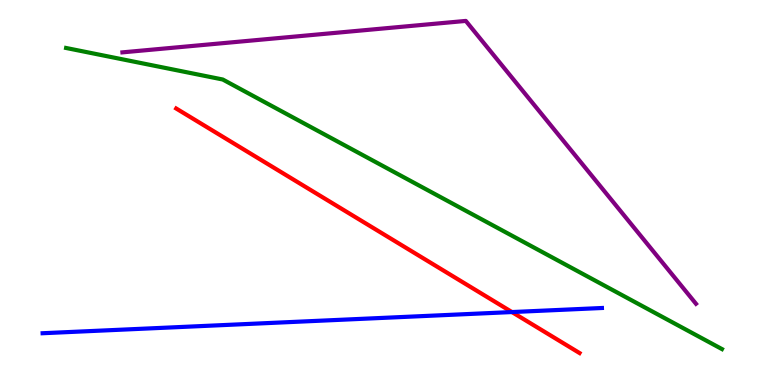[{'lines': ['blue', 'red'], 'intersections': [{'x': 6.61, 'y': 1.89}]}, {'lines': ['green', 'red'], 'intersections': []}, {'lines': ['purple', 'red'], 'intersections': []}, {'lines': ['blue', 'green'], 'intersections': []}, {'lines': ['blue', 'purple'], 'intersections': []}, {'lines': ['green', 'purple'], 'intersections': []}]